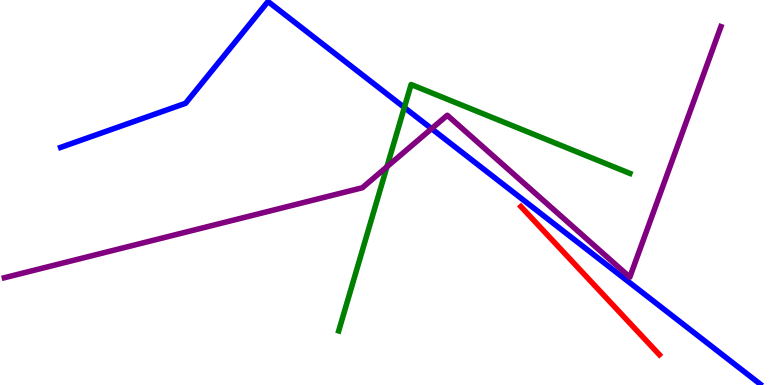[{'lines': ['blue', 'red'], 'intersections': []}, {'lines': ['green', 'red'], 'intersections': []}, {'lines': ['purple', 'red'], 'intersections': []}, {'lines': ['blue', 'green'], 'intersections': [{'x': 5.22, 'y': 7.21}]}, {'lines': ['blue', 'purple'], 'intersections': [{'x': 5.57, 'y': 6.66}]}, {'lines': ['green', 'purple'], 'intersections': [{'x': 4.99, 'y': 5.67}]}]